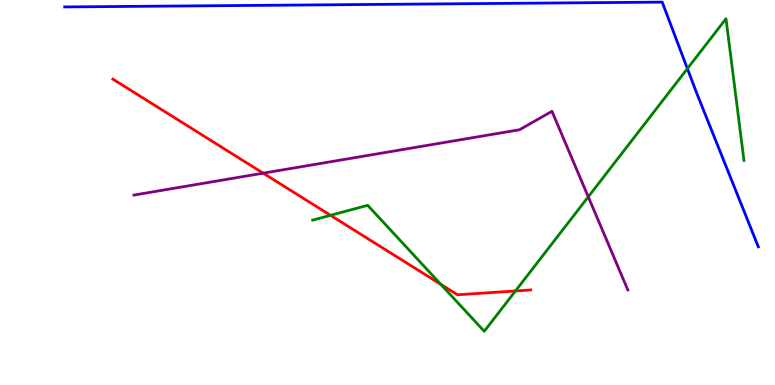[{'lines': ['blue', 'red'], 'intersections': []}, {'lines': ['green', 'red'], 'intersections': [{'x': 4.26, 'y': 4.41}, {'x': 5.69, 'y': 2.62}, {'x': 6.65, 'y': 2.44}]}, {'lines': ['purple', 'red'], 'intersections': [{'x': 3.4, 'y': 5.5}]}, {'lines': ['blue', 'green'], 'intersections': [{'x': 8.87, 'y': 8.22}]}, {'lines': ['blue', 'purple'], 'intersections': []}, {'lines': ['green', 'purple'], 'intersections': [{'x': 7.59, 'y': 4.89}]}]